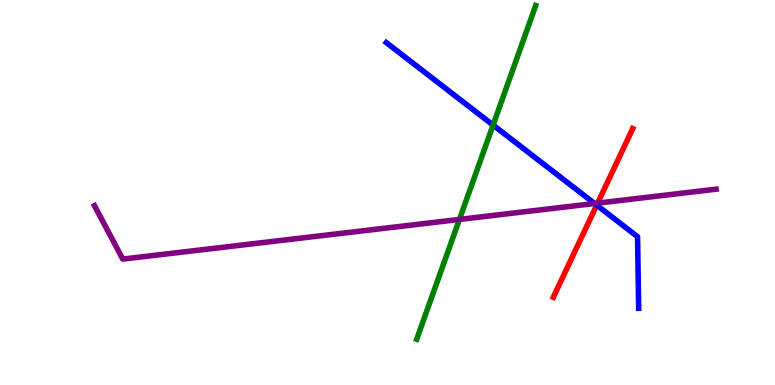[{'lines': ['blue', 'red'], 'intersections': [{'x': 7.7, 'y': 4.67}]}, {'lines': ['green', 'red'], 'intersections': []}, {'lines': ['purple', 'red'], 'intersections': [{'x': 7.71, 'y': 4.72}]}, {'lines': ['blue', 'green'], 'intersections': [{'x': 6.36, 'y': 6.75}]}, {'lines': ['blue', 'purple'], 'intersections': [{'x': 7.67, 'y': 4.71}]}, {'lines': ['green', 'purple'], 'intersections': [{'x': 5.93, 'y': 4.3}]}]